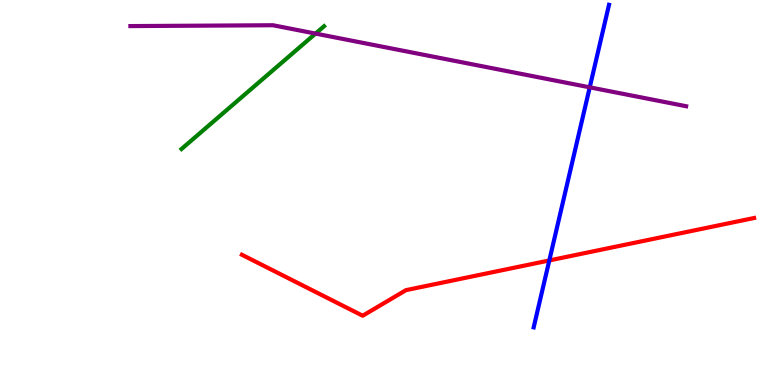[{'lines': ['blue', 'red'], 'intersections': [{'x': 7.09, 'y': 3.24}]}, {'lines': ['green', 'red'], 'intersections': []}, {'lines': ['purple', 'red'], 'intersections': []}, {'lines': ['blue', 'green'], 'intersections': []}, {'lines': ['blue', 'purple'], 'intersections': [{'x': 7.61, 'y': 7.73}]}, {'lines': ['green', 'purple'], 'intersections': [{'x': 4.07, 'y': 9.13}]}]